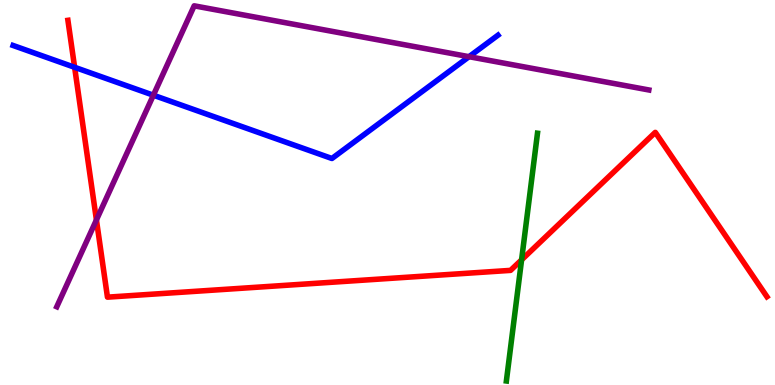[{'lines': ['blue', 'red'], 'intersections': [{'x': 0.963, 'y': 8.25}]}, {'lines': ['green', 'red'], 'intersections': [{'x': 6.73, 'y': 3.25}]}, {'lines': ['purple', 'red'], 'intersections': [{'x': 1.24, 'y': 4.29}]}, {'lines': ['blue', 'green'], 'intersections': []}, {'lines': ['blue', 'purple'], 'intersections': [{'x': 1.98, 'y': 7.53}, {'x': 6.05, 'y': 8.53}]}, {'lines': ['green', 'purple'], 'intersections': []}]